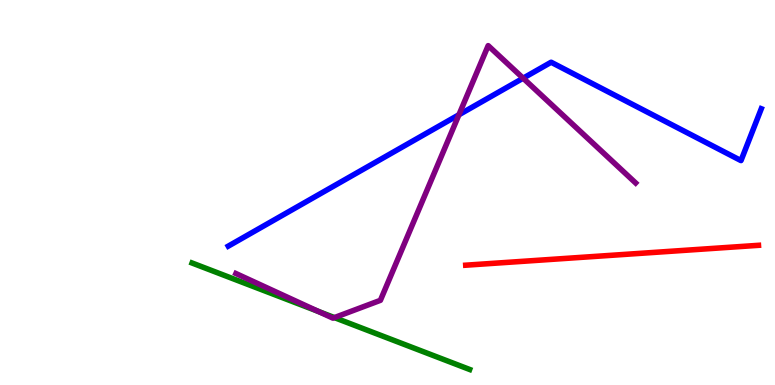[{'lines': ['blue', 'red'], 'intersections': []}, {'lines': ['green', 'red'], 'intersections': []}, {'lines': ['purple', 'red'], 'intersections': []}, {'lines': ['blue', 'green'], 'intersections': []}, {'lines': ['blue', 'purple'], 'intersections': [{'x': 5.92, 'y': 7.02}, {'x': 6.75, 'y': 7.97}]}, {'lines': ['green', 'purple'], 'intersections': [{'x': 4.11, 'y': 1.91}, {'x': 4.31, 'y': 1.75}]}]